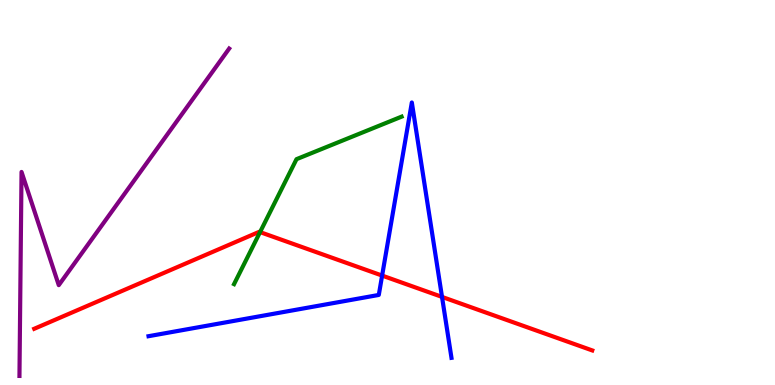[{'lines': ['blue', 'red'], 'intersections': [{'x': 4.93, 'y': 2.84}, {'x': 5.7, 'y': 2.29}]}, {'lines': ['green', 'red'], 'intersections': [{'x': 3.36, 'y': 3.97}]}, {'lines': ['purple', 'red'], 'intersections': []}, {'lines': ['blue', 'green'], 'intersections': []}, {'lines': ['blue', 'purple'], 'intersections': []}, {'lines': ['green', 'purple'], 'intersections': []}]